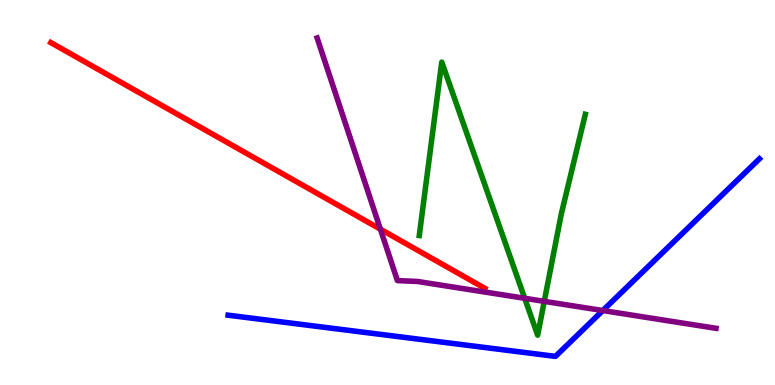[{'lines': ['blue', 'red'], 'intersections': []}, {'lines': ['green', 'red'], 'intersections': []}, {'lines': ['purple', 'red'], 'intersections': [{'x': 4.91, 'y': 4.05}]}, {'lines': ['blue', 'green'], 'intersections': []}, {'lines': ['blue', 'purple'], 'intersections': [{'x': 7.78, 'y': 1.93}]}, {'lines': ['green', 'purple'], 'intersections': [{'x': 6.77, 'y': 2.25}, {'x': 7.02, 'y': 2.17}]}]